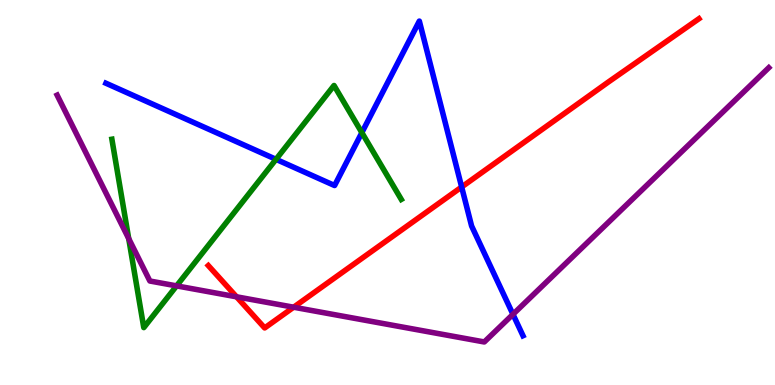[{'lines': ['blue', 'red'], 'intersections': [{'x': 5.96, 'y': 5.14}]}, {'lines': ['green', 'red'], 'intersections': []}, {'lines': ['purple', 'red'], 'intersections': [{'x': 3.05, 'y': 2.29}, {'x': 3.79, 'y': 2.02}]}, {'lines': ['blue', 'green'], 'intersections': [{'x': 3.56, 'y': 5.86}, {'x': 4.67, 'y': 6.56}]}, {'lines': ['blue', 'purple'], 'intersections': [{'x': 6.62, 'y': 1.84}]}, {'lines': ['green', 'purple'], 'intersections': [{'x': 1.66, 'y': 3.8}, {'x': 2.28, 'y': 2.57}]}]